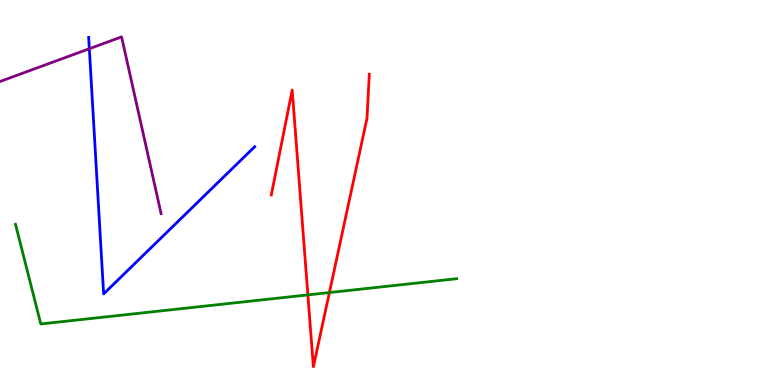[{'lines': ['blue', 'red'], 'intersections': []}, {'lines': ['green', 'red'], 'intersections': [{'x': 3.97, 'y': 2.34}, {'x': 4.25, 'y': 2.4}]}, {'lines': ['purple', 'red'], 'intersections': []}, {'lines': ['blue', 'green'], 'intersections': []}, {'lines': ['blue', 'purple'], 'intersections': [{'x': 1.15, 'y': 8.73}]}, {'lines': ['green', 'purple'], 'intersections': []}]